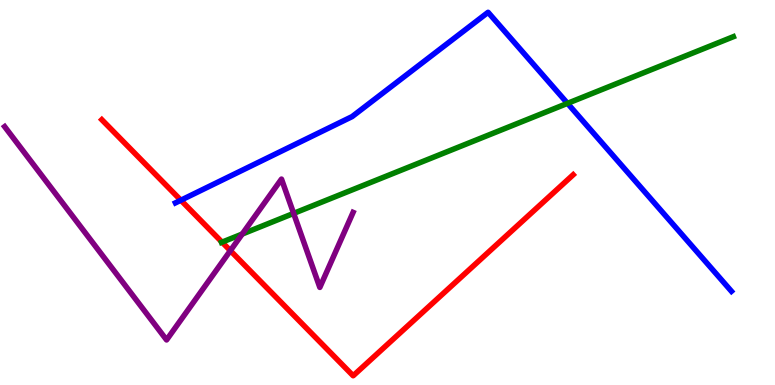[{'lines': ['blue', 'red'], 'intersections': [{'x': 2.33, 'y': 4.8}]}, {'lines': ['green', 'red'], 'intersections': [{'x': 2.86, 'y': 3.71}]}, {'lines': ['purple', 'red'], 'intersections': [{'x': 2.97, 'y': 3.49}]}, {'lines': ['blue', 'green'], 'intersections': [{'x': 7.32, 'y': 7.32}]}, {'lines': ['blue', 'purple'], 'intersections': []}, {'lines': ['green', 'purple'], 'intersections': [{'x': 3.13, 'y': 3.92}, {'x': 3.79, 'y': 4.46}]}]